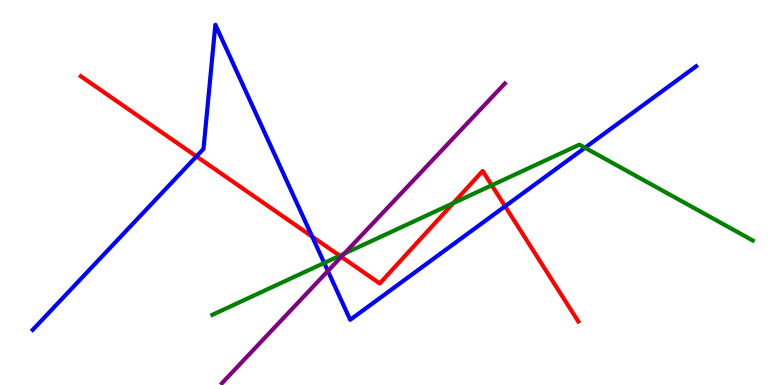[{'lines': ['blue', 'red'], 'intersections': [{'x': 2.53, 'y': 5.94}, {'x': 4.03, 'y': 3.85}, {'x': 6.52, 'y': 4.64}]}, {'lines': ['green', 'red'], 'intersections': [{'x': 4.38, 'y': 3.36}, {'x': 5.85, 'y': 4.72}, {'x': 6.35, 'y': 5.19}]}, {'lines': ['purple', 'red'], 'intersections': [{'x': 4.4, 'y': 3.33}]}, {'lines': ['blue', 'green'], 'intersections': [{'x': 4.18, 'y': 3.17}, {'x': 7.55, 'y': 6.16}]}, {'lines': ['blue', 'purple'], 'intersections': [{'x': 4.23, 'y': 2.96}]}, {'lines': ['green', 'purple'], 'intersections': [{'x': 4.44, 'y': 3.41}]}]